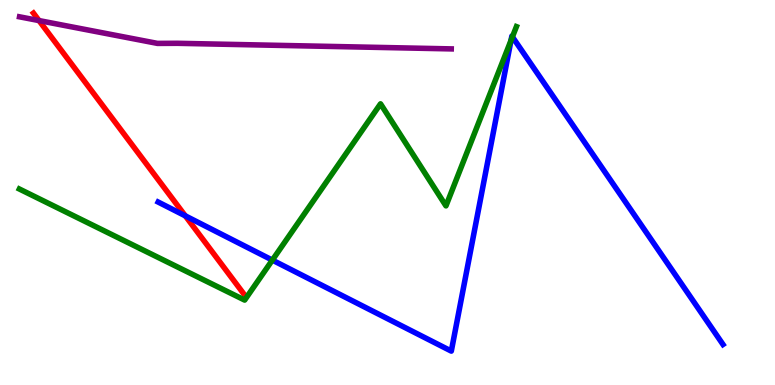[{'lines': ['blue', 'red'], 'intersections': [{'x': 2.39, 'y': 4.39}]}, {'lines': ['green', 'red'], 'intersections': []}, {'lines': ['purple', 'red'], 'intersections': [{'x': 0.504, 'y': 9.47}]}, {'lines': ['blue', 'green'], 'intersections': [{'x': 3.51, 'y': 3.24}, {'x': 6.59, 'y': 8.95}, {'x': 6.61, 'y': 9.04}]}, {'lines': ['blue', 'purple'], 'intersections': []}, {'lines': ['green', 'purple'], 'intersections': []}]